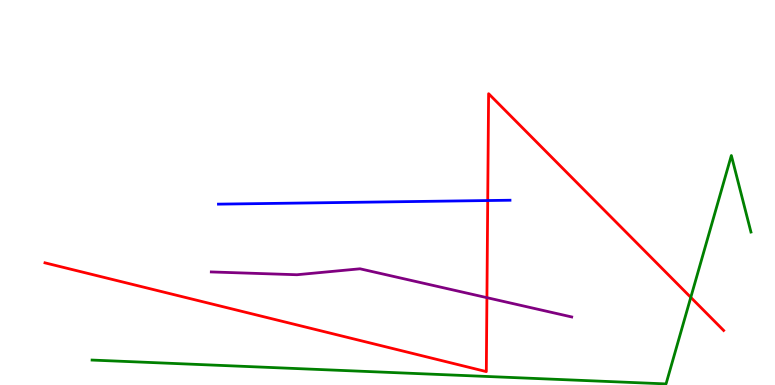[{'lines': ['blue', 'red'], 'intersections': [{'x': 6.29, 'y': 4.79}]}, {'lines': ['green', 'red'], 'intersections': [{'x': 8.91, 'y': 2.28}]}, {'lines': ['purple', 'red'], 'intersections': [{'x': 6.28, 'y': 2.27}]}, {'lines': ['blue', 'green'], 'intersections': []}, {'lines': ['blue', 'purple'], 'intersections': []}, {'lines': ['green', 'purple'], 'intersections': []}]